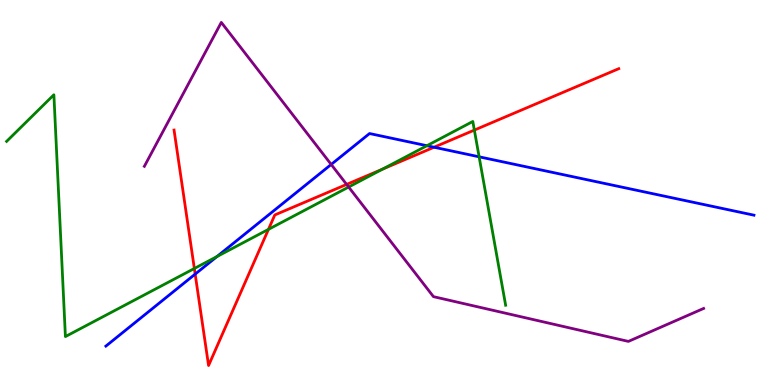[{'lines': ['blue', 'red'], 'intersections': [{'x': 2.52, 'y': 2.88}, {'x': 5.6, 'y': 6.18}]}, {'lines': ['green', 'red'], 'intersections': [{'x': 2.51, 'y': 3.03}, {'x': 3.46, 'y': 4.04}, {'x': 4.94, 'y': 5.61}, {'x': 6.12, 'y': 6.62}]}, {'lines': ['purple', 'red'], 'intersections': [{'x': 4.47, 'y': 5.21}]}, {'lines': ['blue', 'green'], 'intersections': [{'x': 2.8, 'y': 3.34}, {'x': 5.51, 'y': 6.22}, {'x': 6.18, 'y': 5.93}]}, {'lines': ['blue', 'purple'], 'intersections': [{'x': 4.27, 'y': 5.73}]}, {'lines': ['green', 'purple'], 'intersections': [{'x': 4.5, 'y': 5.14}]}]